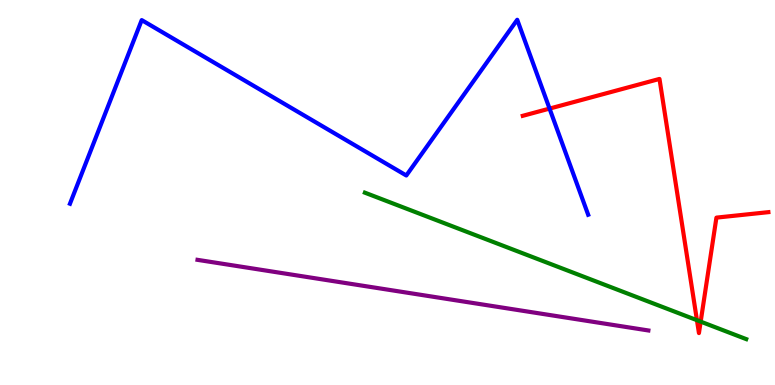[{'lines': ['blue', 'red'], 'intersections': [{'x': 7.09, 'y': 7.18}]}, {'lines': ['green', 'red'], 'intersections': [{'x': 8.99, 'y': 1.68}, {'x': 9.04, 'y': 1.65}]}, {'lines': ['purple', 'red'], 'intersections': []}, {'lines': ['blue', 'green'], 'intersections': []}, {'lines': ['blue', 'purple'], 'intersections': []}, {'lines': ['green', 'purple'], 'intersections': []}]